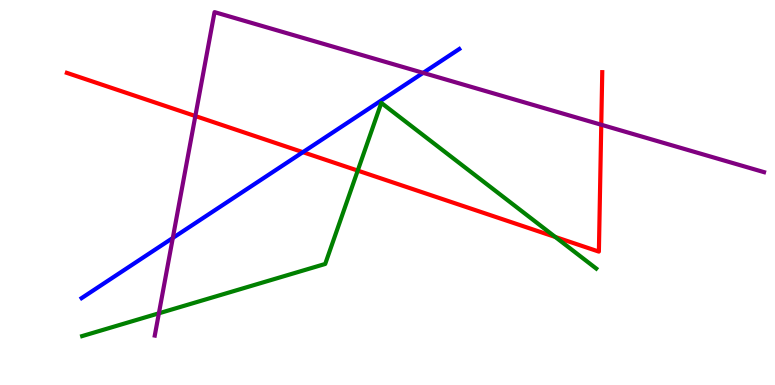[{'lines': ['blue', 'red'], 'intersections': [{'x': 3.91, 'y': 6.05}]}, {'lines': ['green', 'red'], 'intersections': [{'x': 4.62, 'y': 5.57}, {'x': 7.16, 'y': 3.85}]}, {'lines': ['purple', 'red'], 'intersections': [{'x': 2.52, 'y': 6.99}, {'x': 7.76, 'y': 6.76}]}, {'lines': ['blue', 'green'], 'intersections': []}, {'lines': ['blue', 'purple'], 'intersections': [{'x': 2.23, 'y': 3.82}, {'x': 5.46, 'y': 8.11}]}, {'lines': ['green', 'purple'], 'intersections': [{'x': 2.05, 'y': 1.86}]}]